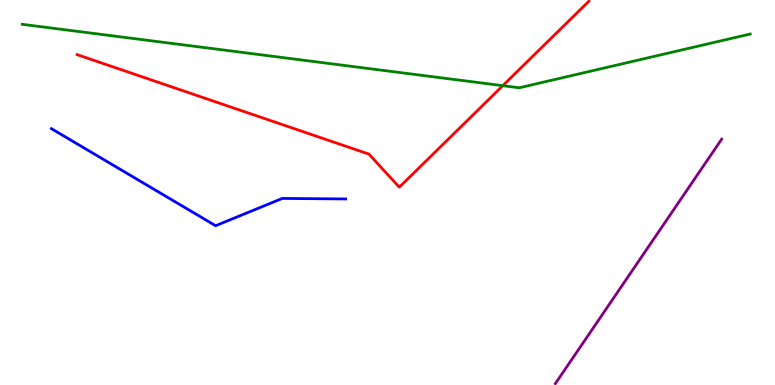[{'lines': ['blue', 'red'], 'intersections': []}, {'lines': ['green', 'red'], 'intersections': [{'x': 6.49, 'y': 7.77}]}, {'lines': ['purple', 'red'], 'intersections': []}, {'lines': ['blue', 'green'], 'intersections': []}, {'lines': ['blue', 'purple'], 'intersections': []}, {'lines': ['green', 'purple'], 'intersections': []}]